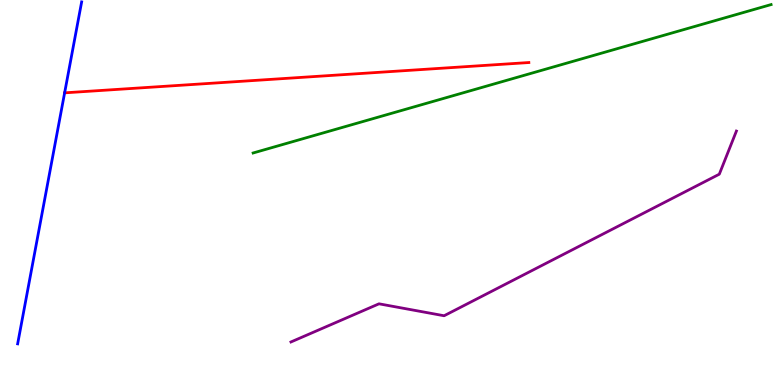[{'lines': ['blue', 'red'], 'intersections': [{'x': 0.834, 'y': 7.59}]}, {'lines': ['green', 'red'], 'intersections': []}, {'lines': ['purple', 'red'], 'intersections': []}, {'lines': ['blue', 'green'], 'intersections': []}, {'lines': ['blue', 'purple'], 'intersections': []}, {'lines': ['green', 'purple'], 'intersections': []}]